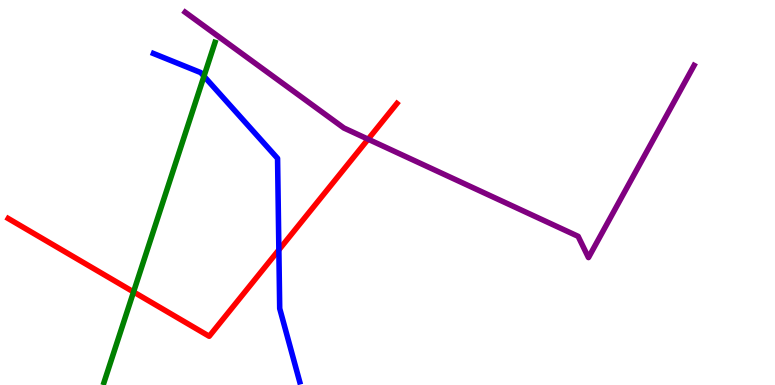[{'lines': ['blue', 'red'], 'intersections': [{'x': 3.6, 'y': 3.51}]}, {'lines': ['green', 'red'], 'intersections': [{'x': 1.72, 'y': 2.42}]}, {'lines': ['purple', 'red'], 'intersections': [{'x': 4.75, 'y': 6.38}]}, {'lines': ['blue', 'green'], 'intersections': [{'x': 2.63, 'y': 8.02}]}, {'lines': ['blue', 'purple'], 'intersections': []}, {'lines': ['green', 'purple'], 'intersections': []}]